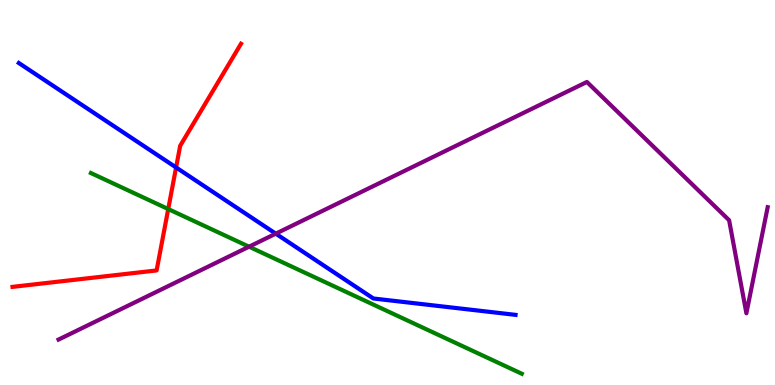[{'lines': ['blue', 'red'], 'intersections': [{'x': 2.27, 'y': 5.65}]}, {'lines': ['green', 'red'], 'intersections': [{'x': 2.17, 'y': 4.57}]}, {'lines': ['purple', 'red'], 'intersections': []}, {'lines': ['blue', 'green'], 'intersections': []}, {'lines': ['blue', 'purple'], 'intersections': [{'x': 3.56, 'y': 3.93}]}, {'lines': ['green', 'purple'], 'intersections': [{'x': 3.21, 'y': 3.59}]}]